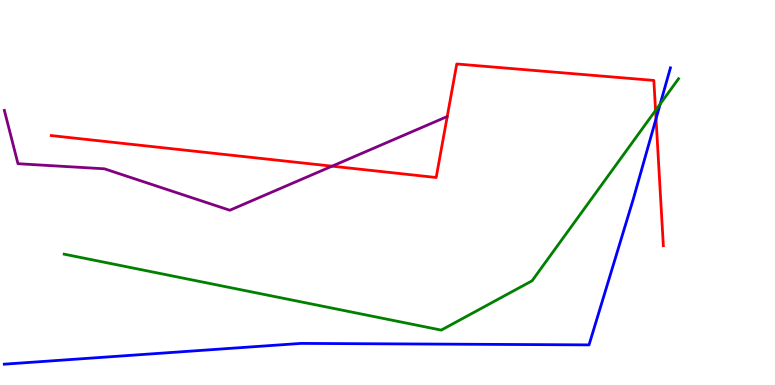[{'lines': ['blue', 'red'], 'intersections': [{'x': 8.47, 'y': 6.92}]}, {'lines': ['green', 'red'], 'intersections': [{'x': 8.46, 'y': 7.13}]}, {'lines': ['purple', 'red'], 'intersections': [{'x': 4.28, 'y': 5.68}]}, {'lines': ['blue', 'green'], 'intersections': [{'x': 8.52, 'y': 7.3}]}, {'lines': ['blue', 'purple'], 'intersections': []}, {'lines': ['green', 'purple'], 'intersections': []}]